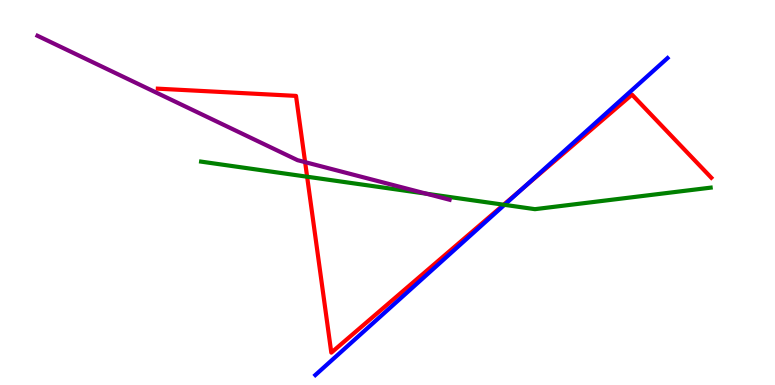[{'lines': ['blue', 'red'], 'intersections': [{'x': 6.75, 'y': 5.12}]}, {'lines': ['green', 'red'], 'intersections': [{'x': 3.96, 'y': 5.41}, {'x': 6.5, 'y': 4.68}]}, {'lines': ['purple', 'red'], 'intersections': [{'x': 3.94, 'y': 5.79}]}, {'lines': ['blue', 'green'], 'intersections': [{'x': 6.51, 'y': 4.68}]}, {'lines': ['blue', 'purple'], 'intersections': []}, {'lines': ['green', 'purple'], 'intersections': [{'x': 5.5, 'y': 4.97}]}]